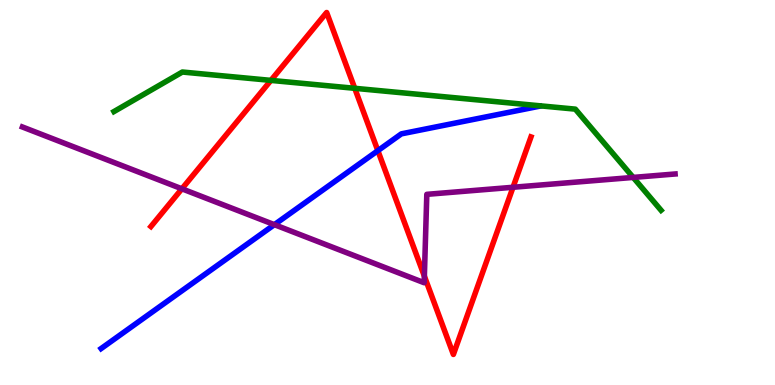[{'lines': ['blue', 'red'], 'intersections': [{'x': 4.88, 'y': 6.09}]}, {'lines': ['green', 'red'], 'intersections': [{'x': 3.5, 'y': 7.91}, {'x': 4.58, 'y': 7.71}]}, {'lines': ['purple', 'red'], 'intersections': [{'x': 2.35, 'y': 5.1}, {'x': 5.48, 'y': 2.83}, {'x': 6.62, 'y': 5.14}]}, {'lines': ['blue', 'green'], 'intersections': []}, {'lines': ['blue', 'purple'], 'intersections': [{'x': 3.54, 'y': 4.16}]}, {'lines': ['green', 'purple'], 'intersections': [{'x': 8.17, 'y': 5.39}]}]